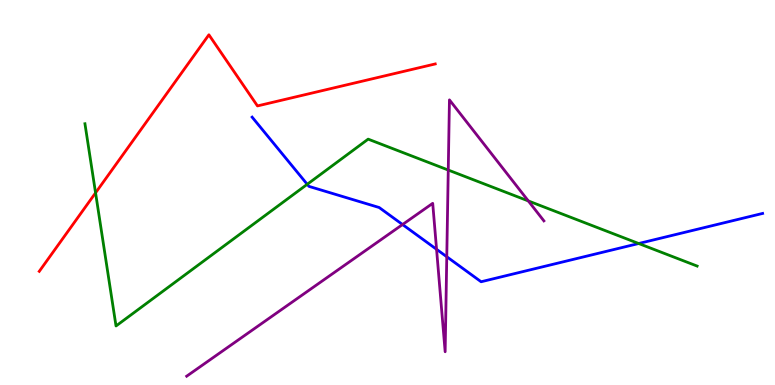[{'lines': ['blue', 'red'], 'intersections': []}, {'lines': ['green', 'red'], 'intersections': [{'x': 1.23, 'y': 4.99}]}, {'lines': ['purple', 'red'], 'intersections': []}, {'lines': ['blue', 'green'], 'intersections': [{'x': 3.96, 'y': 5.21}, {'x': 8.24, 'y': 3.68}]}, {'lines': ['blue', 'purple'], 'intersections': [{'x': 5.19, 'y': 4.17}, {'x': 5.63, 'y': 3.52}, {'x': 5.76, 'y': 3.33}]}, {'lines': ['green', 'purple'], 'intersections': [{'x': 5.78, 'y': 5.58}, {'x': 6.82, 'y': 4.78}]}]